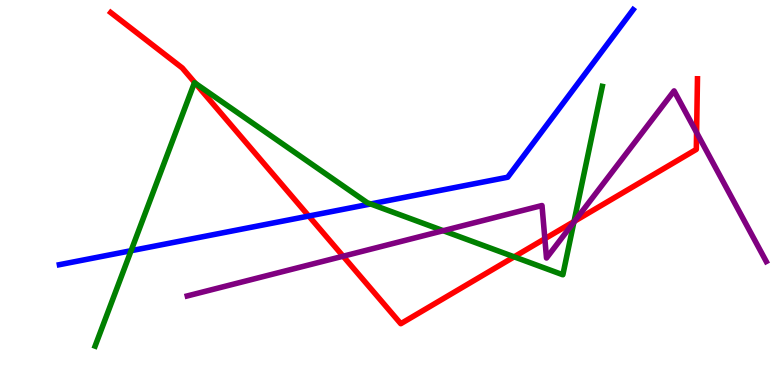[{'lines': ['blue', 'red'], 'intersections': [{'x': 3.98, 'y': 4.39}]}, {'lines': ['green', 'red'], 'intersections': [{'x': 2.52, 'y': 7.83}, {'x': 6.63, 'y': 3.33}, {'x': 7.41, 'y': 4.25}]}, {'lines': ['purple', 'red'], 'intersections': [{'x': 4.43, 'y': 3.35}, {'x': 7.03, 'y': 3.8}, {'x': 7.41, 'y': 4.26}, {'x': 8.99, 'y': 6.56}]}, {'lines': ['blue', 'green'], 'intersections': [{'x': 1.69, 'y': 3.49}, {'x': 4.78, 'y': 4.7}]}, {'lines': ['blue', 'purple'], 'intersections': []}, {'lines': ['green', 'purple'], 'intersections': [{'x': 5.72, 'y': 4.01}, {'x': 7.4, 'y': 4.23}]}]